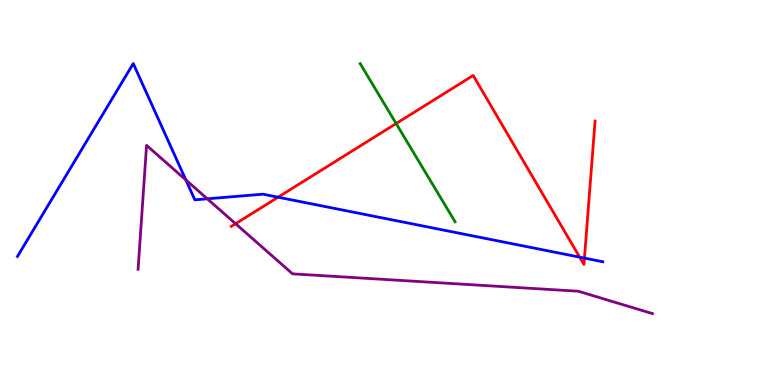[{'lines': ['blue', 'red'], 'intersections': [{'x': 3.59, 'y': 4.88}, {'x': 7.48, 'y': 3.32}, {'x': 7.54, 'y': 3.3}]}, {'lines': ['green', 'red'], 'intersections': [{'x': 5.11, 'y': 6.79}]}, {'lines': ['purple', 'red'], 'intersections': [{'x': 3.04, 'y': 4.19}]}, {'lines': ['blue', 'green'], 'intersections': []}, {'lines': ['blue', 'purple'], 'intersections': [{'x': 2.4, 'y': 5.33}, {'x': 2.67, 'y': 4.84}]}, {'lines': ['green', 'purple'], 'intersections': []}]